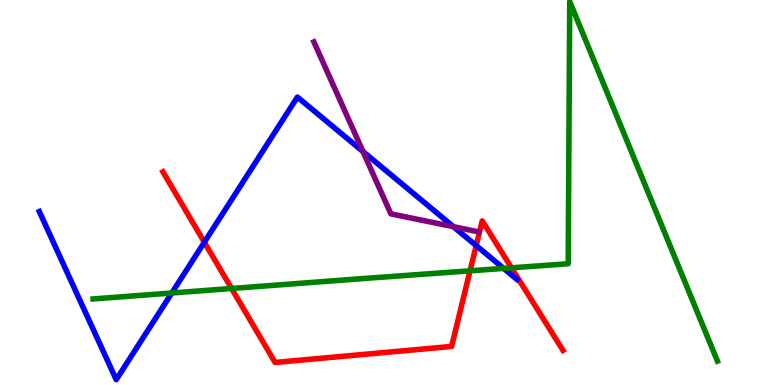[{'lines': ['blue', 'red'], 'intersections': [{'x': 2.64, 'y': 3.71}, {'x': 6.14, 'y': 3.62}]}, {'lines': ['green', 'red'], 'intersections': [{'x': 2.99, 'y': 2.51}, {'x': 6.07, 'y': 2.97}, {'x': 6.6, 'y': 3.04}]}, {'lines': ['purple', 'red'], 'intersections': []}, {'lines': ['blue', 'green'], 'intersections': [{'x': 2.22, 'y': 2.39}, {'x': 6.5, 'y': 3.03}]}, {'lines': ['blue', 'purple'], 'intersections': [{'x': 4.68, 'y': 6.06}, {'x': 5.85, 'y': 4.11}]}, {'lines': ['green', 'purple'], 'intersections': []}]